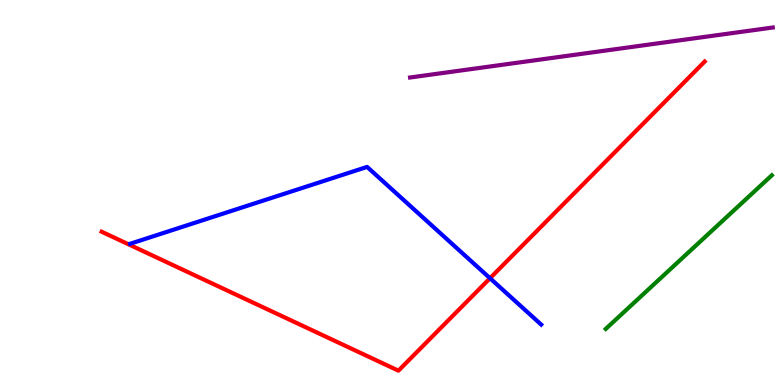[{'lines': ['blue', 'red'], 'intersections': [{'x': 6.32, 'y': 2.77}]}, {'lines': ['green', 'red'], 'intersections': []}, {'lines': ['purple', 'red'], 'intersections': []}, {'lines': ['blue', 'green'], 'intersections': []}, {'lines': ['blue', 'purple'], 'intersections': []}, {'lines': ['green', 'purple'], 'intersections': []}]